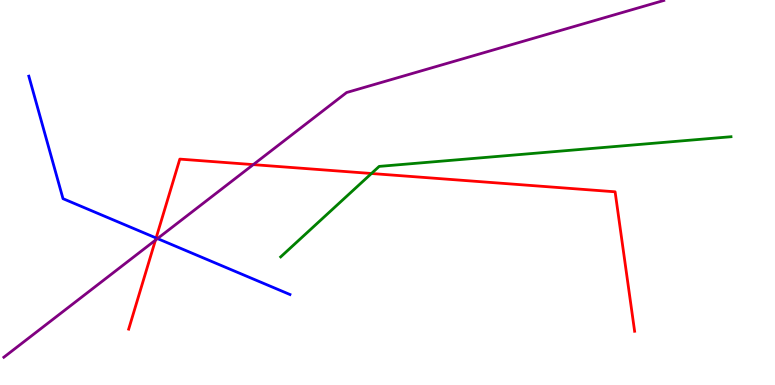[{'lines': ['blue', 'red'], 'intersections': [{'x': 2.01, 'y': 3.82}]}, {'lines': ['green', 'red'], 'intersections': [{'x': 4.79, 'y': 5.49}]}, {'lines': ['purple', 'red'], 'intersections': [{'x': 2.01, 'y': 3.76}, {'x': 3.27, 'y': 5.72}]}, {'lines': ['blue', 'green'], 'intersections': []}, {'lines': ['blue', 'purple'], 'intersections': [{'x': 2.03, 'y': 3.8}]}, {'lines': ['green', 'purple'], 'intersections': []}]